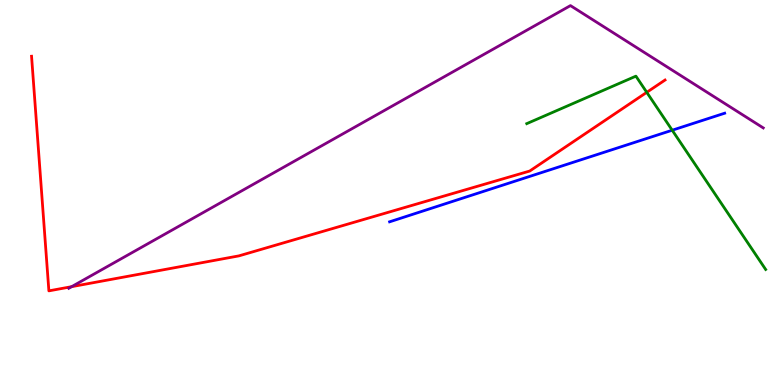[{'lines': ['blue', 'red'], 'intersections': []}, {'lines': ['green', 'red'], 'intersections': [{'x': 8.35, 'y': 7.6}]}, {'lines': ['purple', 'red'], 'intersections': [{'x': 0.924, 'y': 2.55}]}, {'lines': ['blue', 'green'], 'intersections': [{'x': 8.67, 'y': 6.62}]}, {'lines': ['blue', 'purple'], 'intersections': []}, {'lines': ['green', 'purple'], 'intersections': []}]